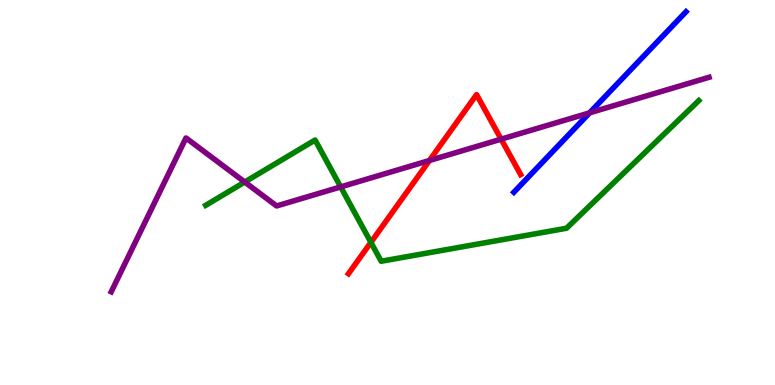[{'lines': ['blue', 'red'], 'intersections': []}, {'lines': ['green', 'red'], 'intersections': [{'x': 4.79, 'y': 3.71}]}, {'lines': ['purple', 'red'], 'intersections': [{'x': 5.54, 'y': 5.83}, {'x': 6.47, 'y': 6.39}]}, {'lines': ['blue', 'green'], 'intersections': []}, {'lines': ['blue', 'purple'], 'intersections': [{'x': 7.61, 'y': 7.07}]}, {'lines': ['green', 'purple'], 'intersections': [{'x': 3.16, 'y': 5.27}, {'x': 4.4, 'y': 5.15}]}]